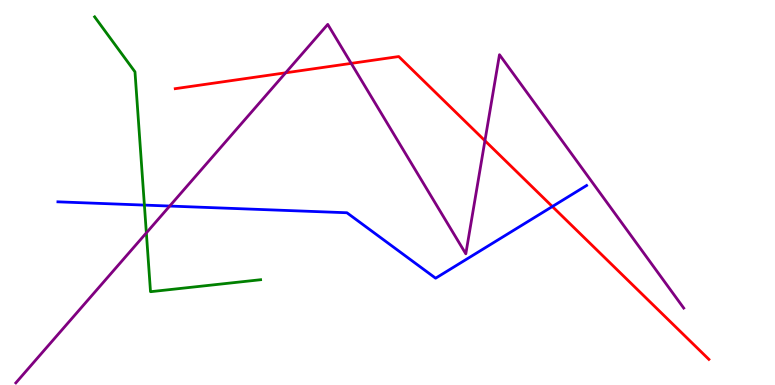[{'lines': ['blue', 'red'], 'intersections': [{'x': 7.13, 'y': 4.64}]}, {'lines': ['green', 'red'], 'intersections': []}, {'lines': ['purple', 'red'], 'intersections': [{'x': 3.69, 'y': 8.11}, {'x': 4.53, 'y': 8.35}, {'x': 6.26, 'y': 6.35}]}, {'lines': ['blue', 'green'], 'intersections': [{'x': 1.86, 'y': 4.67}]}, {'lines': ['blue', 'purple'], 'intersections': [{'x': 2.19, 'y': 4.65}]}, {'lines': ['green', 'purple'], 'intersections': [{'x': 1.89, 'y': 3.95}]}]